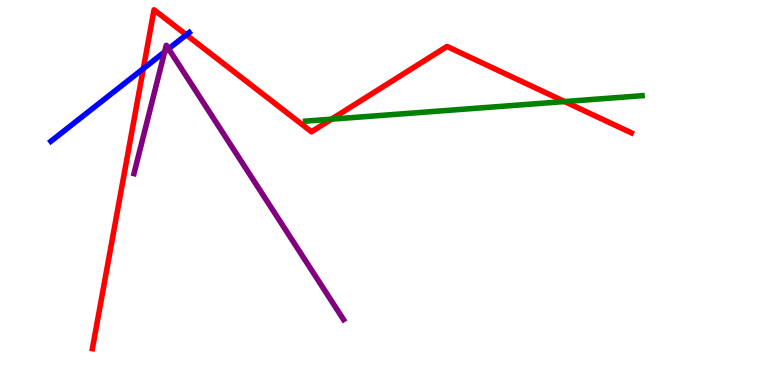[{'lines': ['blue', 'red'], 'intersections': [{'x': 1.85, 'y': 8.22}, {'x': 2.4, 'y': 9.1}]}, {'lines': ['green', 'red'], 'intersections': [{'x': 4.28, 'y': 6.9}, {'x': 7.29, 'y': 7.36}]}, {'lines': ['purple', 'red'], 'intersections': []}, {'lines': ['blue', 'green'], 'intersections': []}, {'lines': ['blue', 'purple'], 'intersections': [{'x': 2.12, 'y': 8.65}, {'x': 2.18, 'y': 8.73}]}, {'lines': ['green', 'purple'], 'intersections': []}]